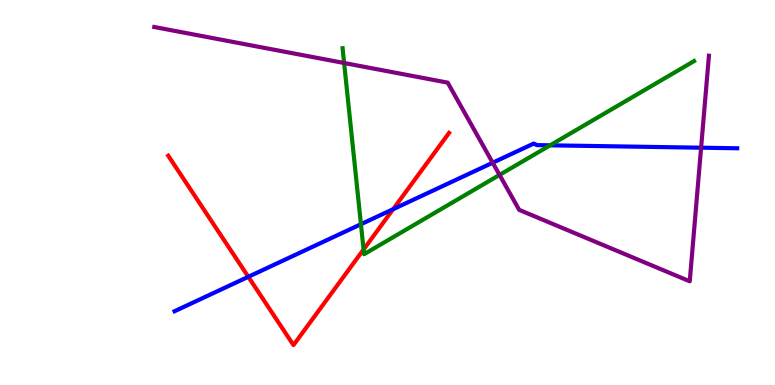[{'lines': ['blue', 'red'], 'intersections': [{'x': 3.2, 'y': 2.81}, {'x': 5.07, 'y': 4.57}]}, {'lines': ['green', 'red'], 'intersections': [{'x': 4.69, 'y': 3.52}]}, {'lines': ['purple', 'red'], 'intersections': []}, {'lines': ['blue', 'green'], 'intersections': [{'x': 4.66, 'y': 4.18}, {'x': 7.1, 'y': 6.23}]}, {'lines': ['blue', 'purple'], 'intersections': [{'x': 6.36, 'y': 5.77}, {'x': 9.05, 'y': 6.16}]}, {'lines': ['green', 'purple'], 'intersections': [{'x': 4.44, 'y': 8.36}, {'x': 6.45, 'y': 5.46}]}]